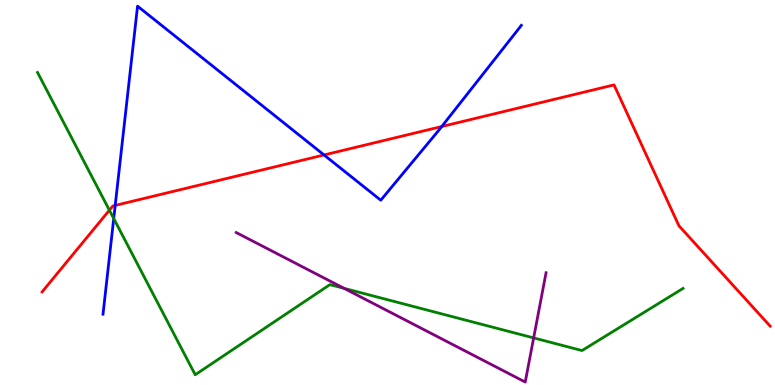[{'lines': ['blue', 'red'], 'intersections': [{'x': 1.49, 'y': 4.66}, {'x': 4.18, 'y': 5.98}, {'x': 5.7, 'y': 6.71}]}, {'lines': ['green', 'red'], 'intersections': [{'x': 1.41, 'y': 4.54}]}, {'lines': ['purple', 'red'], 'intersections': []}, {'lines': ['blue', 'green'], 'intersections': [{'x': 1.47, 'y': 4.32}]}, {'lines': ['blue', 'purple'], 'intersections': []}, {'lines': ['green', 'purple'], 'intersections': [{'x': 4.44, 'y': 2.51}, {'x': 6.89, 'y': 1.22}]}]